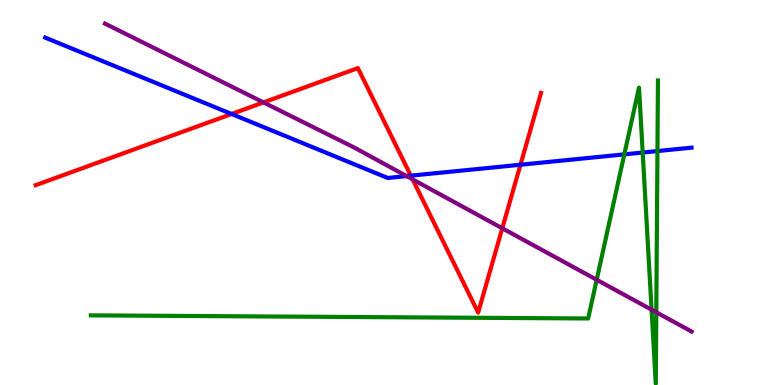[{'lines': ['blue', 'red'], 'intersections': [{'x': 2.99, 'y': 7.04}, {'x': 5.3, 'y': 5.44}, {'x': 6.72, 'y': 5.72}]}, {'lines': ['green', 'red'], 'intersections': []}, {'lines': ['purple', 'red'], 'intersections': [{'x': 3.4, 'y': 7.34}, {'x': 5.32, 'y': 5.34}, {'x': 6.48, 'y': 4.07}]}, {'lines': ['blue', 'green'], 'intersections': [{'x': 8.06, 'y': 5.99}, {'x': 8.29, 'y': 6.04}, {'x': 8.48, 'y': 6.08}]}, {'lines': ['blue', 'purple'], 'intersections': [{'x': 5.25, 'y': 5.43}]}, {'lines': ['green', 'purple'], 'intersections': [{'x': 7.7, 'y': 2.73}, {'x': 8.41, 'y': 1.96}, {'x': 8.47, 'y': 1.89}]}]